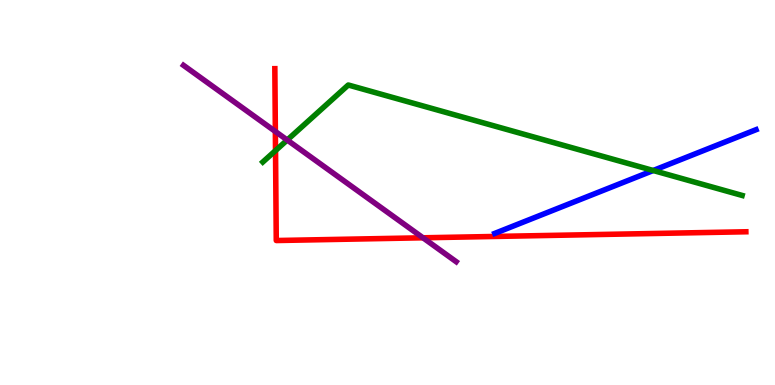[{'lines': ['blue', 'red'], 'intersections': []}, {'lines': ['green', 'red'], 'intersections': [{'x': 3.56, 'y': 6.09}]}, {'lines': ['purple', 'red'], 'intersections': [{'x': 3.55, 'y': 6.58}, {'x': 5.46, 'y': 3.82}]}, {'lines': ['blue', 'green'], 'intersections': [{'x': 8.43, 'y': 5.57}]}, {'lines': ['blue', 'purple'], 'intersections': []}, {'lines': ['green', 'purple'], 'intersections': [{'x': 3.71, 'y': 6.36}]}]